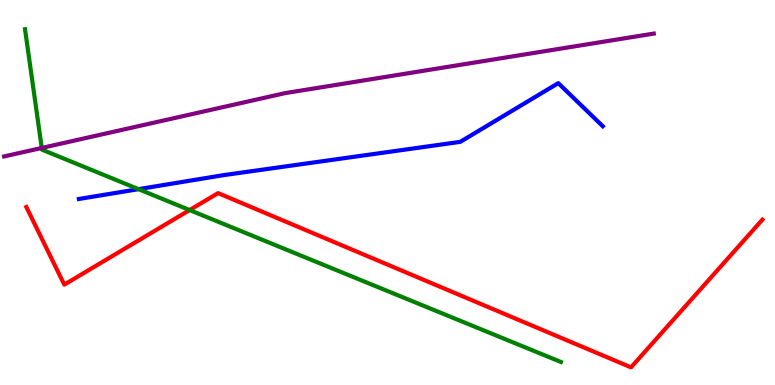[{'lines': ['blue', 'red'], 'intersections': []}, {'lines': ['green', 'red'], 'intersections': [{'x': 2.45, 'y': 4.54}]}, {'lines': ['purple', 'red'], 'intersections': []}, {'lines': ['blue', 'green'], 'intersections': [{'x': 1.79, 'y': 5.09}]}, {'lines': ['blue', 'purple'], 'intersections': []}, {'lines': ['green', 'purple'], 'intersections': [{'x': 0.539, 'y': 6.16}]}]